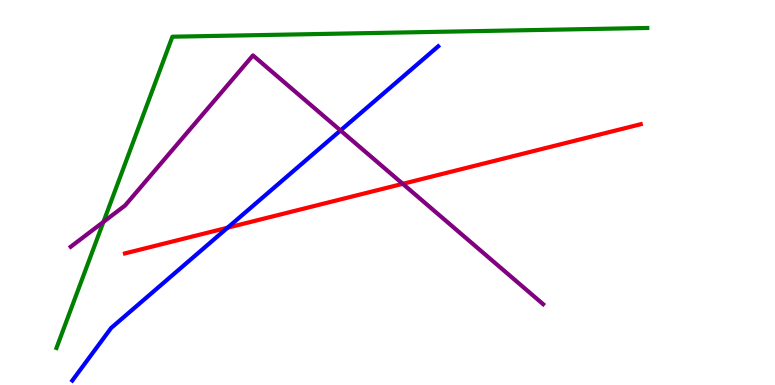[{'lines': ['blue', 'red'], 'intersections': [{'x': 2.94, 'y': 4.09}]}, {'lines': ['green', 'red'], 'intersections': []}, {'lines': ['purple', 'red'], 'intersections': [{'x': 5.2, 'y': 5.23}]}, {'lines': ['blue', 'green'], 'intersections': []}, {'lines': ['blue', 'purple'], 'intersections': [{'x': 4.39, 'y': 6.61}]}, {'lines': ['green', 'purple'], 'intersections': [{'x': 1.33, 'y': 4.24}]}]